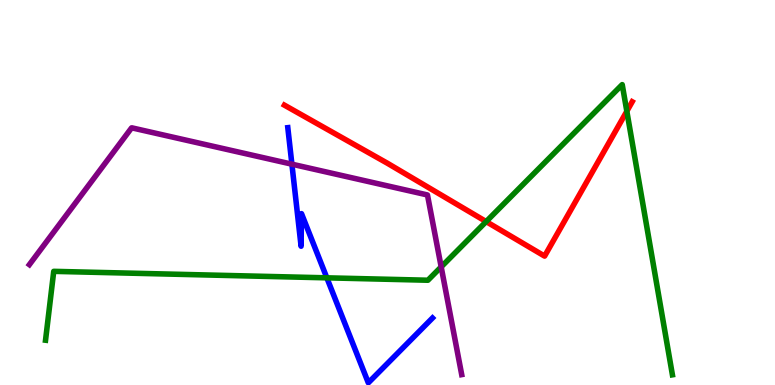[{'lines': ['blue', 'red'], 'intersections': []}, {'lines': ['green', 'red'], 'intersections': [{'x': 6.27, 'y': 4.24}, {'x': 8.09, 'y': 7.11}]}, {'lines': ['purple', 'red'], 'intersections': []}, {'lines': ['blue', 'green'], 'intersections': [{'x': 4.22, 'y': 2.78}]}, {'lines': ['blue', 'purple'], 'intersections': [{'x': 3.77, 'y': 5.74}]}, {'lines': ['green', 'purple'], 'intersections': [{'x': 5.69, 'y': 3.07}]}]